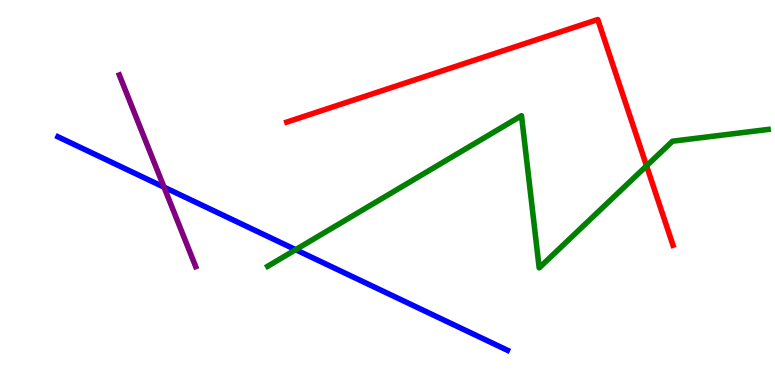[{'lines': ['blue', 'red'], 'intersections': []}, {'lines': ['green', 'red'], 'intersections': [{'x': 8.34, 'y': 5.69}]}, {'lines': ['purple', 'red'], 'intersections': []}, {'lines': ['blue', 'green'], 'intersections': [{'x': 3.82, 'y': 3.51}]}, {'lines': ['blue', 'purple'], 'intersections': [{'x': 2.12, 'y': 5.14}]}, {'lines': ['green', 'purple'], 'intersections': []}]